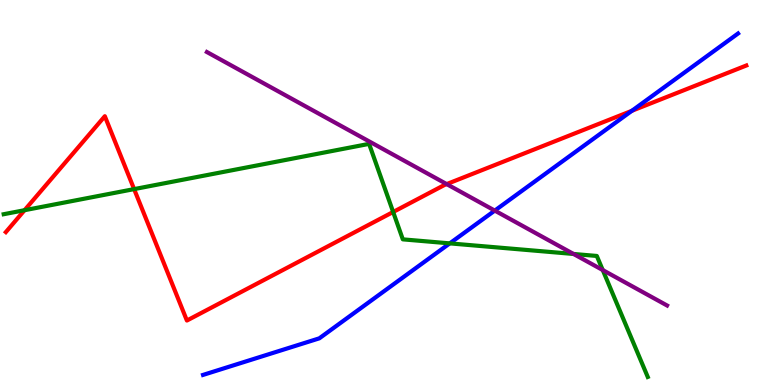[{'lines': ['blue', 'red'], 'intersections': [{'x': 8.15, 'y': 7.12}]}, {'lines': ['green', 'red'], 'intersections': [{'x': 0.317, 'y': 4.54}, {'x': 1.73, 'y': 5.09}, {'x': 5.07, 'y': 4.49}]}, {'lines': ['purple', 'red'], 'intersections': [{'x': 5.76, 'y': 5.22}]}, {'lines': ['blue', 'green'], 'intersections': [{'x': 5.8, 'y': 3.68}]}, {'lines': ['blue', 'purple'], 'intersections': [{'x': 6.38, 'y': 4.53}]}, {'lines': ['green', 'purple'], 'intersections': [{'x': 7.4, 'y': 3.4}, {'x': 7.78, 'y': 2.99}]}]